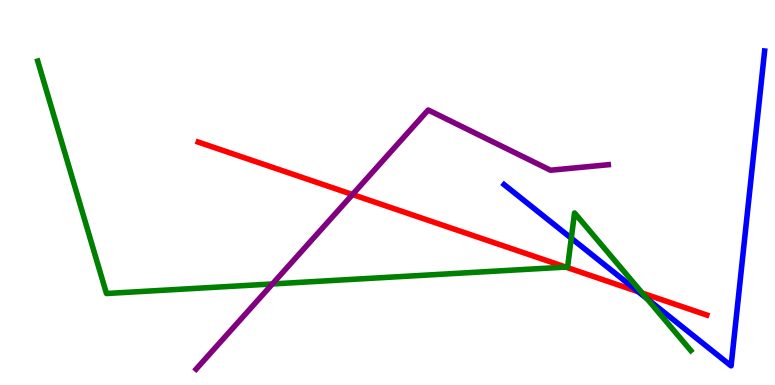[{'lines': ['blue', 'red'], 'intersections': [{'x': 8.24, 'y': 2.42}]}, {'lines': ['green', 'red'], 'intersections': [{'x': 7.3, 'y': 3.06}, {'x': 8.29, 'y': 2.39}]}, {'lines': ['purple', 'red'], 'intersections': [{'x': 4.55, 'y': 4.95}]}, {'lines': ['blue', 'green'], 'intersections': [{'x': 7.37, 'y': 3.81}, {'x': 8.35, 'y': 2.24}]}, {'lines': ['blue', 'purple'], 'intersections': []}, {'lines': ['green', 'purple'], 'intersections': [{'x': 3.51, 'y': 2.62}]}]